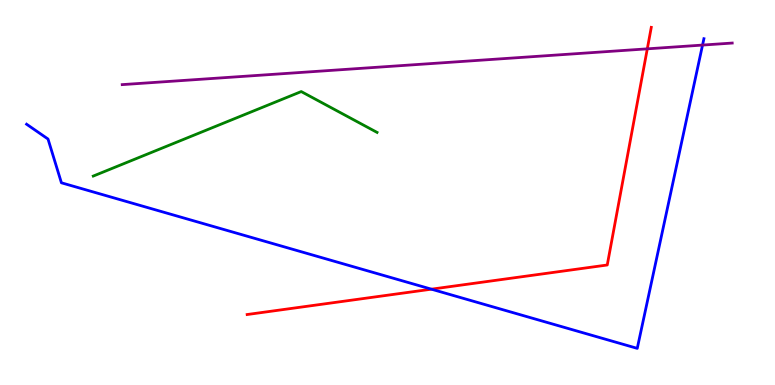[{'lines': ['blue', 'red'], 'intersections': [{'x': 5.57, 'y': 2.49}]}, {'lines': ['green', 'red'], 'intersections': []}, {'lines': ['purple', 'red'], 'intersections': [{'x': 8.35, 'y': 8.73}]}, {'lines': ['blue', 'green'], 'intersections': []}, {'lines': ['blue', 'purple'], 'intersections': [{'x': 9.07, 'y': 8.83}]}, {'lines': ['green', 'purple'], 'intersections': []}]